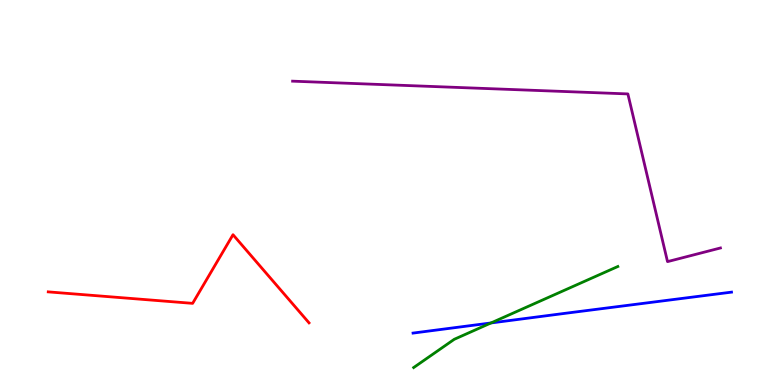[{'lines': ['blue', 'red'], 'intersections': []}, {'lines': ['green', 'red'], 'intersections': []}, {'lines': ['purple', 'red'], 'intersections': []}, {'lines': ['blue', 'green'], 'intersections': [{'x': 6.34, 'y': 1.61}]}, {'lines': ['blue', 'purple'], 'intersections': []}, {'lines': ['green', 'purple'], 'intersections': []}]